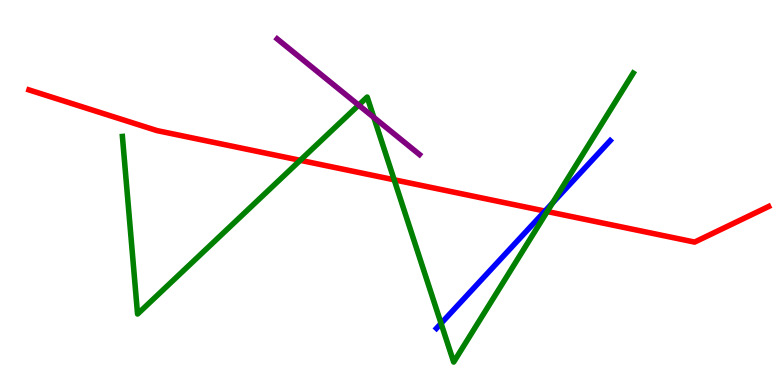[{'lines': ['blue', 'red'], 'intersections': [{'x': 7.03, 'y': 4.52}]}, {'lines': ['green', 'red'], 'intersections': [{'x': 3.87, 'y': 5.84}, {'x': 5.09, 'y': 5.33}, {'x': 7.06, 'y': 4.51}]}, {'lines': ['purple', 'red'], 'intersections': []}, {'lines': ['blue', 'green'], 'intersections': [{'x': 5.69, 'y': 1.6}, {'x': 7.13, 'y': 4.73}]}, {'lines': ['blue', 'purple'], 'intersections': []}, {'lines': ['green', 'purple'], 'intersections': [{'x': 4.63, 'y': 7.27}, {'x': 4.82, 'y': 6.95}]}]